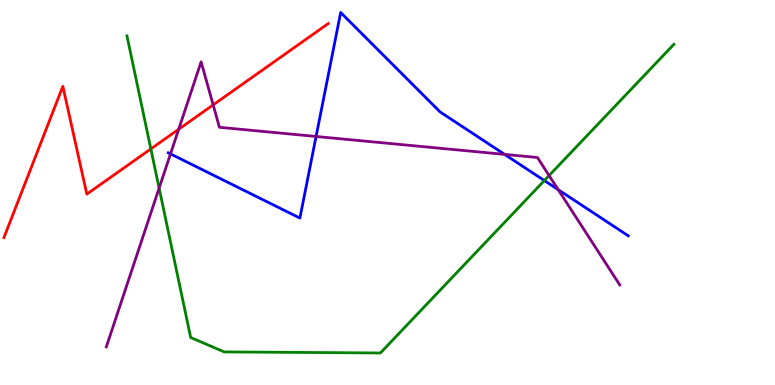[{'lines': ['blue', 'red'], 'intersections': []}, {'lines': ['green', 'red'], 'intersections': [{'x': 1.95, 'y': 6.13}]}, {'lines': ['purple', 'red'], 'intersections': [{'x': 2.31, 'y': 6.64}, {'x': 2.75, 'y': 7.28}]}, {'lines': ['blue', 'green'], 'intersections': [{'x': 7.02, 'y': 5.31}]}, {'lines': ['blue', 'purple'], 'intersections': [{'x': 2.2, 'y': 6.0}, {'x': 4.08, 'y': 6.46}, {'x': 6.51, 'y': 5.99}, {'x': 7.2, 'y': 5.07}]}, {'lines': ['green', 'purple'], 'intersections': [{'x': 2.05, 'y': 5.11}, {'x': 7.08, 'y': 5.44}]}]